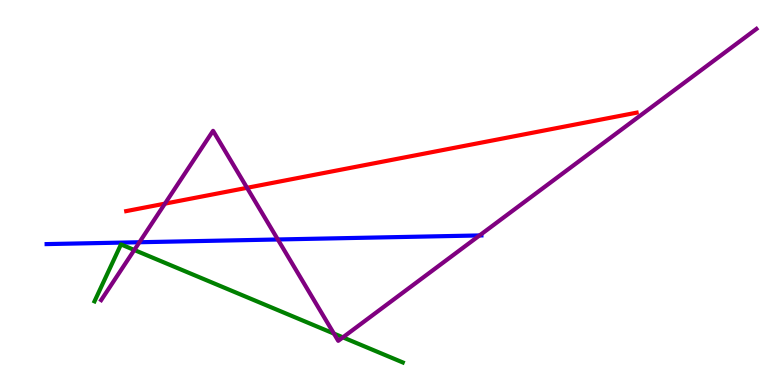[{'lines': ['blue', 'red'], 'intersections': []}, {'lines': ['green', 'red'], 'intersections': []}, {'lines': ['purple', 'red'], 'intersections': [{'x': 2.13, 'y': 4.71}, {'x': 3.19, 'y': 5.12}]}, {'lines': ['blue', 'green'], 'intersections': []}, {'lines': ['blue', 'purple'], 'intersections': [{'x': 1.8, 'y': 3.71}, {'x': 3.58, 'y': 3.78}, {'x': 6.19, 'y': 3.88}]}, {'lines': ['green', 'purple'], 'intersections': [{'x': 1.73, 'y': 3.51}, {'x': 4.31, 'y': 1.34}, {'x': 4.42, 'y': 1.24}]}]